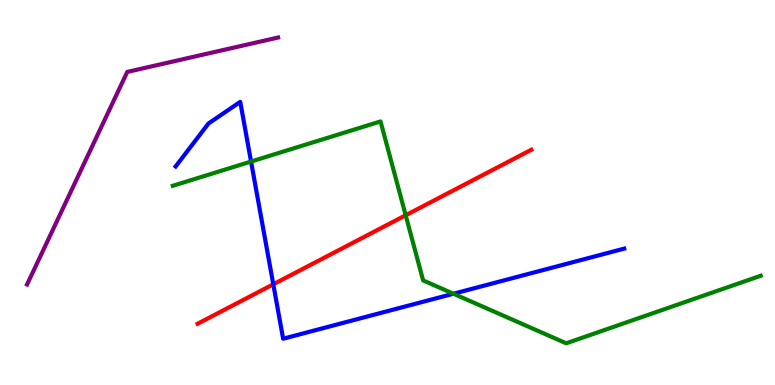[{'lines': ['blue', 'red'], 'intersections': [{'x': 3.53, 'y': 2.62}]}, {'lines': ['green', 'red'], 'intersections': [{'x': 5.23, 'y': 4.41}]}, {'lines': ['purple', 'red'], 'intersections': []}, {'lines': ['blue', 'green'], 'intersections': [{'x': 3.24, 'y': 5.8}, {'x': 5.85, 'y': 2.37}]}, {'lines': ['blue', 'purple'], 'intersections': []}, {'lines': ['green', 'purple'], 'intersections': []}]